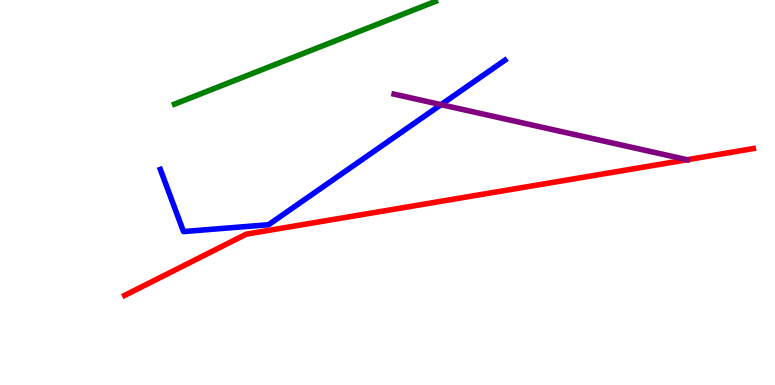[{'lines': ['blue', 'red'], 'intersections': []}, {'lines': ['green', 'red'], 'intersections': []}, {'lines': ['purple', 'red'], 'intersections': [{'x': 8.87, 'y': 5.85}]}, {'lines': ['blue', 'green'], 'intersections': []}, {'lines': ['blue', 'purple'], 'intersections': [{'x': 5.69, 'y': 7.28}]}, {'lines': ['green', 'purple'], 'intersections': []}]